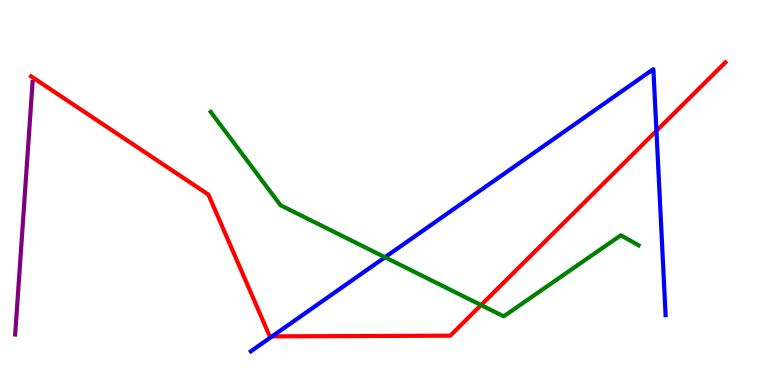[{'lines': ['blue', 'red'], 'intersections': [{'x': 3.51, 'y': 1.26}, {'x': 8.47, 'y': 6.6}]}, {'lines': ['green', 'red'], 'intersections': [{'x': 6.21, 'y': 2.08}]}, {'lines': ['purple', 'red'], 'intersections': []}, {'lines': ['blue', 'green'], 'intersections': [{'x': 4.97, 'y': 3.32}]}, {'lines': ['blue', 'purple'], 'intersections': []}, {'lines': ['green', 'purple'], 'intersections': []}]